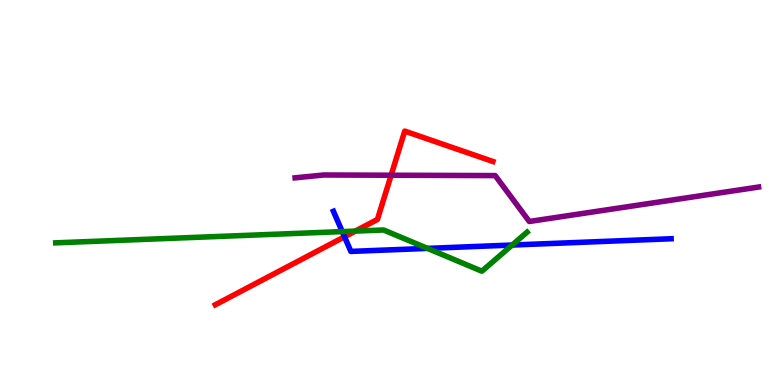[{'lines': ['blue', 'red'], 'intersections': [{'x': 4.45, 'y': 3.85}]}, {'lines': ['green', 'red'], 'intersections': [{'x': 4.58, 'y': 4.0}]}, {'lines': ['purple', 'red'], 'intersections': [{'x': 5.05, 'y': 5.45}]}, {'lines': ['blue', 'green'], 'intersections': [{'x': 4.42, 'y': 3.98}, {'x': 5.52, 'y': 3.55}, {'x': 6.61, 'y': 3.64}]}, {'lines': ['blue', 'purple'], 'intersections': []}, {'lines': ['green', 'purple'], 'intersections': []}]